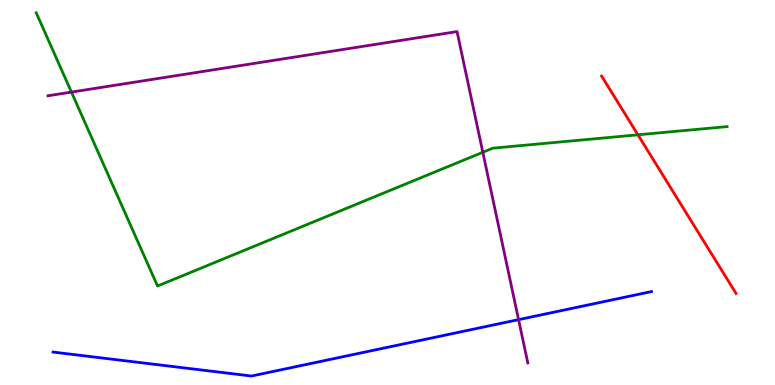[{'lines': ['blue', 'red'], 'intersections': []}, {'lines': ['green', 'red'], 'intersections': [{'x': 8.23, 'y': 6.5}]}, {'lines': ['purple', 'red'], 'intersections': []}, {'lines': ['blue', 'green'], 'intersections': []}, {'lines': ['blue', 'purple'], 'intersections': [{'x': 6.69, 'y': 1.7}]}, {'lines': ['green', 'purple'], 'intersections': [{'x': 0.922, 'y': 7.61}, {'x': 6.23, 'y': 6.04}]}]